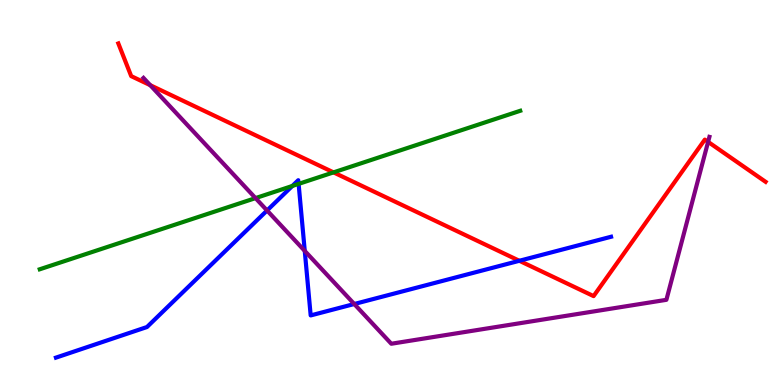[{'lines': ['blue', 'red'], 'intersections': [{'x': 6.7, 'y': 3.23}]}, {'lines': ['green', 'red'], 'intersections': [{'x': 4.3, 'y': 5.52}]}, {'lines': ['purple', 'red'], 'intersections': [{'x': 1.94, 'y': 7.79}, {'x': 9.14, 'y': 6.31}]}, {'lines': ['blue', 'green'], 'intersections': [{'x': 3.77, 'y': 5.17}, {'x': 3.85, 'y': 5.22}]}, {'lines': ['blue', 'purple'], 'intersections': [{'x': 3.45, 'y': 4.53}, {'x': 3.93, 'y': 3.48}, {'x': 4.57, 'y': 2.1}]}, {'lines': ['green', 'purple'], 'intersections': [{'x': 3.3, 'y': 4.85}]}]